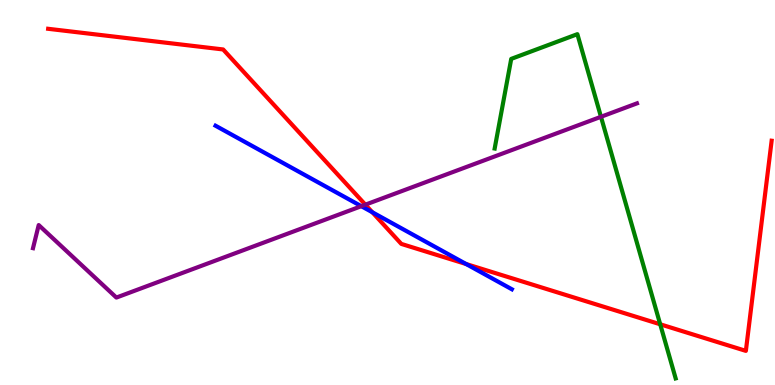[{'lines': ['blue', 'red'], 'intersections': [{'x': 4.8, 'y': 4.49}, {'x': 6.01, 'y': 3.14}]}, {'lines': ['green', 'red'], 'intersections': [{'x': 8.52, 'y': 1.58}]}, {'lines': ['purple', 'red'], 'intersections': [{'x': 4.71, 'y': 4.68}]}, {'lines': ['blue', 'green'], 'intersections': []}, {'lines': ['blue', 'purple'], 'intersections': [{'x': 4.66, 'y': 4.64}]}, {'lines': ['green', 'purple'], 'intersections': [{'x': 7.75, 'y': 6.97}]}]